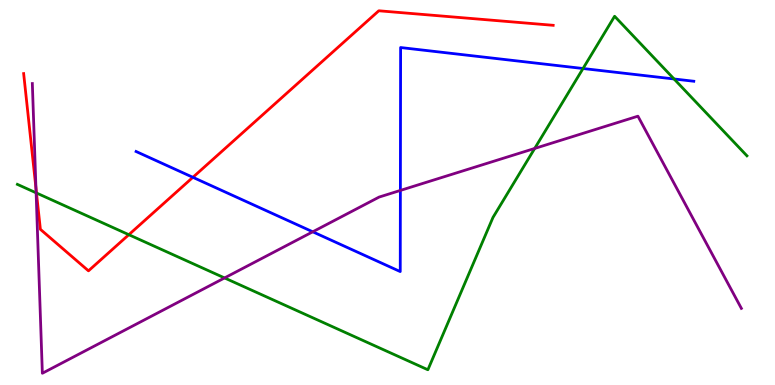[{'lines': ['blue', 'red'], 'intersections': [{'x': 2.49, 'y': 5.39}]}, {'lines': ['green', 'red'], 'intersections': [{'x': 0.471, 'y': 4.99}, {'x': 1.66, 'y': 3.9}]}, {'lines': ['purple', 'red'], 'intersections': [{'x': 0.464, 'y': 5.12}]}, {'lines': ['blue', 'green'], 'intersections': [{'x': 7.52, 'y': 8.22}, {'x': 8.7, 'y': 7.95}]}, {'lines': ['blue', 'purple'], 'intersections': [{'x': 4.04, 'y': 3.98}, {'x': 5.17, 'y': 5.05}]}, {'lines': ['green', 'purple'], 'intersections': [{'x': 0.466, 'y': 4.99}, {'x': 2.9, 'y': 2.78}, {'x': 6.9, 'y': 6.14}]}]